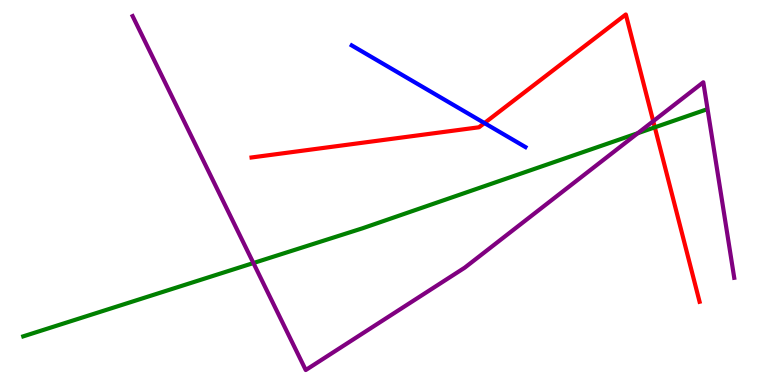[{'lines': ['blue', 'red'], 'intersections': [{'x': 6.25, 'y': 6.8}]}, {'lines': ['green', 'red'], 'intersections': [{'x': 8.45, 'y': 6.69}]}, {'lines': ['purple', 'red'], 'intersections': [{'x': 8.43, 'y': 6.85}]}, {'lines': ['blue', 'green'], 'intersections': []}, {'lines': ['blue', 'purple'], 'intersections': []}, {'lines': ['green', 'purple'], 'intersections': [{'x': 3.27, 'y': 3.17}, {'x': 8.23, 'y': 6.54}]}]